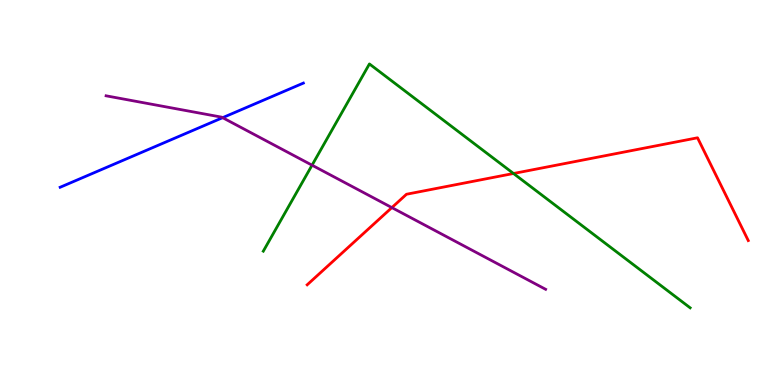[{'lines': ['blue', 'red'], 'intersections': []}, {'lines': ['green', 'red'], 'intersections': [{'x': 6.63, 'y': 5.49}]}, {'lines': ['purple', 'red'], 'intersections': [{'x': 5.06, 'y': 4.61}]}, {'lines': ['blue', 'green'], 'intersections': []}, {'lines': ['blue', 'purple'], 'intersections': [{'x': 2.87, 'y': 6.94}]}, {'lines': ['green', 'purple'], 'intersections': [{'x': 4.03, 'y': 5.71}]}]